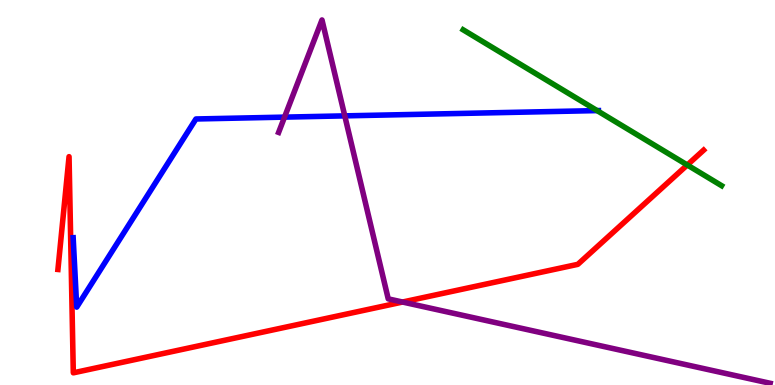[{'lines': ['blue', 'red'], 'intersections': []}, {'lines': ['green', 'red'], 'intersections': [{'x': 8.87, 'y': 5.71}]}, {'lines': ['purple', 'red'], 'intersections': [{'x': 5.19, 'y': 2.16}]}, {'lines': ['blue', 'green'], 'intersections': [{'x': 7.7, 'y': 7.13}]}, {'lines': ['blue', 'purple'], 'intersections': [{'x': 3.67, 'y': 6.96}, {'x': 4.45, 'y': 6.99}]}, {'lines': ['green', 'purple'], 'intersections': []}]